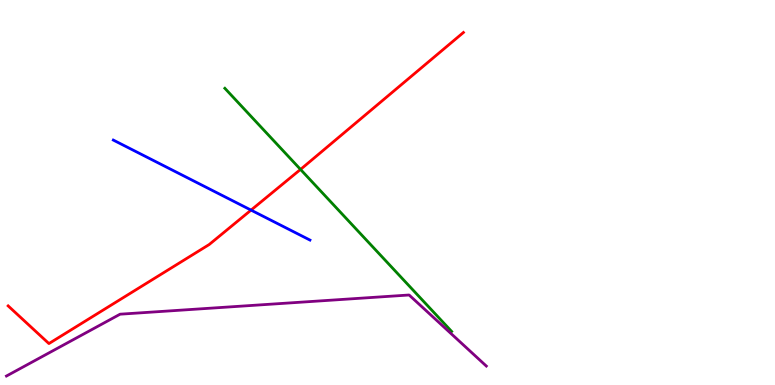[{'lines': ['blue', 'red'], 'intersections': [{'x': 3.24, 'y': 4.54}]}, {'lines': ['green', 'red'], 'intersections': [{'x': 3.88, 'y': 5.6}]}, {'lines': ['purple', 'red'], 'intersections': []}, {'lines': ['blue', 'green'], 'intersections': []}, {'lines': ['blue', 'purple'], 'intersections': []}, {'lines': ['green', 'purple'], 'intersections': []}]